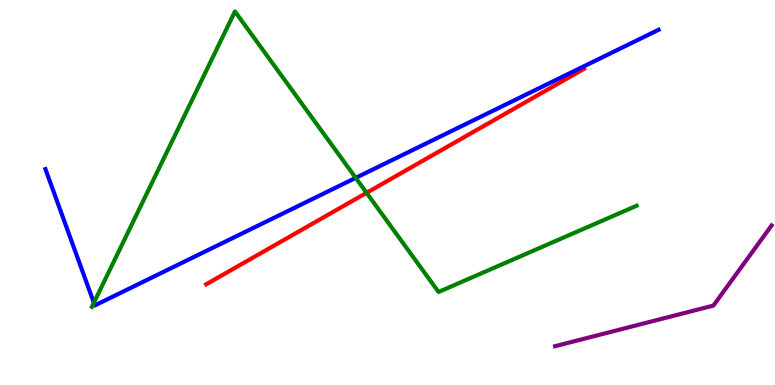[{'lines': ['blue', 'red'], 'intersections': []}, {'lines': ['green', 'red'], 'intersections': [{'x': 4.73, 'y': 4.99}]}, {'lines': ['purple', 'red'], 'intersections': []}, {'lines': ['blue', 'green'], 'intersections': [{'x': 1.21, 'y': 2.14}, {'x': 4.59, 'y': 5.38}]}, {'lines': ['blue', 'purple'], 'intersections': []}, {'lines': ['green', 'purple'], 'intersections': []}]